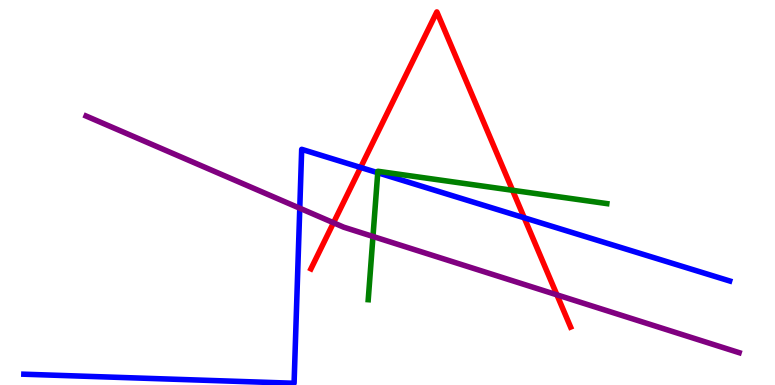[{'lines': ['blue', 'red'], 'intersections': [{'x': 4.65, 'y': 5.65}, {'x': 6.76, 'y': 4.34}]}, {'lines': ['green', 'red'], 'intersections': [{'x': 6.61, 'y': 5.06}]}, {'lines': ['purple', 'red'], 'intersections': [{'x': 4.3, 'y': 4.21}, {'x': 7.19, 'y': 2.34}]}, {'lines': ['blue', 'green'], 'intersections': [{'x': 4.87, 'y': 5.51}]}, {'lines': ['blue', 'purple'], 'intersections': [{'x': 3.87, 'y': 4.59}]}, {'lines': ['green', 'purple'], 'intersections': [{'x': 4.81, 'y': 3.86}]}]